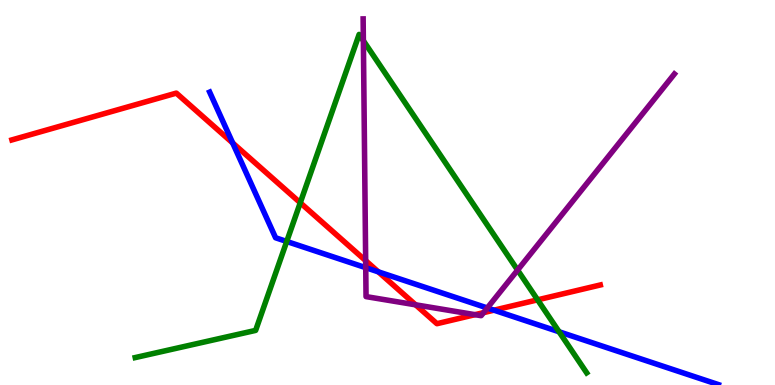[{'lines': ['blue', 'red'], 'intersections': [{'x': 3.0, 'y': 6.29}, {'x': 4.88, 'y': 2.94}, {'x': 6.37, 'y': 1.94}]}, {'lines': ['green', 'red'], 'intersections': [{'x': 3.87, 'y': 4.73}, {'x': 6.94, 'y': 2.21}]}, {'lines': ['purple', 'red'], 'intersections': [{'x': 4.72, 'y': 3.23}, {'x': 5.36, 'y': 2.08}, {'x': 6.13, 'y': 1.83}, {'x': 6.24, 'y': 1.88}]}, {'lines': ['blue', 'green'], 'intersections': [{'x': 3.7, 'y': 3.73}, {'x': 7.21, 'y': 1.38}]}, {'lines': ['blue', 'purple'], 'intersections': [{'x': 4.72, 'y': 3.05}, {'x': 6.29, 'y': 2.0}]}, {'lines': ['green', 'purple'], 'intersections': [{'x': 4.69, 'y': 8.94}, {'x': 6.68, 'y': 2.98}]}]